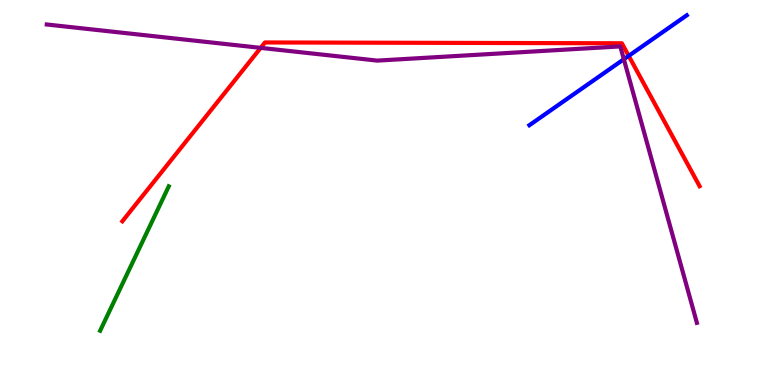[{'lines': ['blue', 'red'], 'intersections': [{'x': 8.11, 'y': 8.55}]}, {'lines': ['green', 'red'], 'intersections': []}, {'lines': ['purple', 'red'], 'intersections': [{'x': 3.36, 'y': 8.76}]}, {'lines': ['blue', 'green'], 'intersections': []}, {'lines': ['blue', 'purple'], 'intersections': [{'x': 8.05, 'y': 8.46}]}, {'lines': ['green', 'purple'], 'intersections': []}]